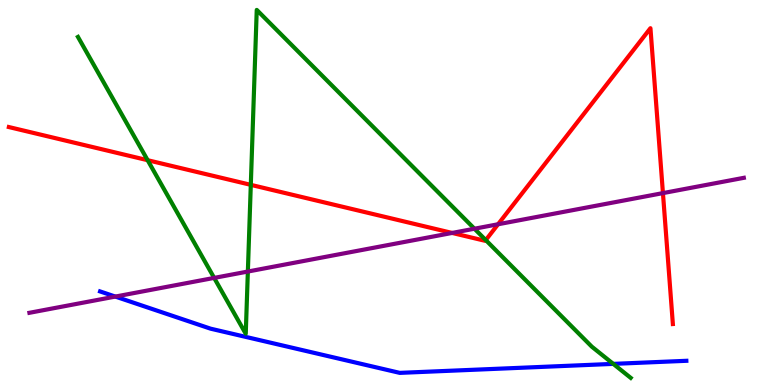[{'lines': ['blue', 'red'], 'intersections': []}, {'lines': ['green', 'red'], 'intersections': [{'x': 1.91, 'y': 5.84}, {'x': 3.24, 'y': 5.2}, {'x': 6.27, 'y': 3.76}]}, {'lines': ['purple', 'red'], 'intersections': [{'x': 5.83, 'y': 3.95}, {'x': 6.43, 'y': 4.17}, {'x': 8.55, 'y': 4.98}]}, {'lines': ['blue', 'green'], 'intersections': [{'x': 7.91, 'y': 0.549}]}, {'lines': ['blue', 'purple'], 'intersections': [{'x': 1.49, 'y': 2.3}]}, {'lines': ['green', 'purple'], 'intersections': [{'x': 2.76, 'y': 2.78}, {'x': 3.2, 'y': 2.95}, {'x': 6.12, 'y': 4.06}]}]